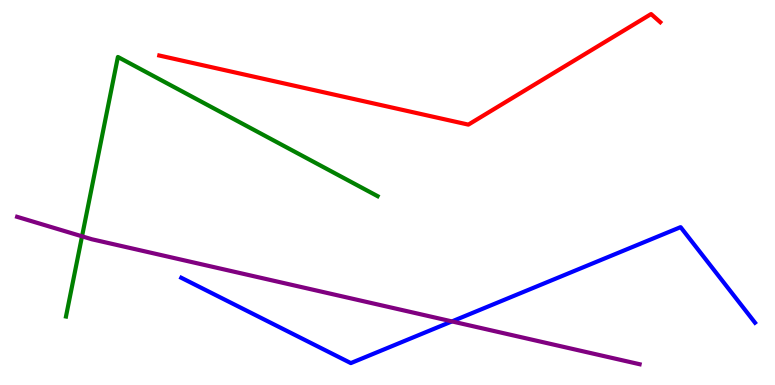[{'lines': ['blue', 'red'], 'intersections': []}, {'lines': ['green', 'red'], 'intersections': []}, {'lines': ['purple', 'red'], 'intersections': []}, {'lines': ['blue', 'green'], 'intersections': []}, {'lines': ['blue', 'purple'], 'intersections': [{'x': 5.83, 'y': 1.65}]}, {'lines': ['green', 'purple'], 'intersections': [{'x': 1.06, 'y': 3.86}]}]